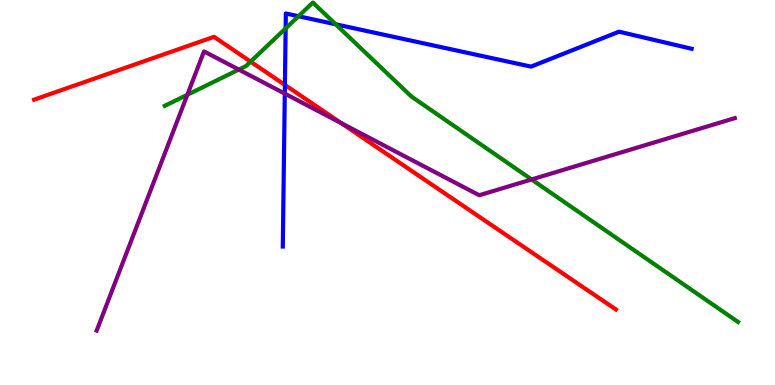[{'lines': ['blue', 'red'], 'intersections': [{'x': 3.68, 'y': 7.79}]}, {'lines': ['green', 'red'], 'intersections': [{'x': 3.23, 'y': 8.4}]}, {'lines': ['purple', 'red'], 'intersections': [{'x': 4.4, 'y': 6.8}]}, {'lines': ['blue', 'green'], 'intersections': [{'x': 3.69, 'y': 9.26}, {'x': 3.85, 'y': 9.58}, {'x': 4.33, 'y': 9.37}]}, {'lines': ['blue', 'purple'], 'intersections': [{'x': 3.67, 'y': 7.57}]}, {'lines': ['green', 'purple'], 'intersections': [{'x': 2.42, 'y': 7.54}, {'x': 3.08, 'y': 8.19}, {'x': 6.86, 'y': 5.34}]}]